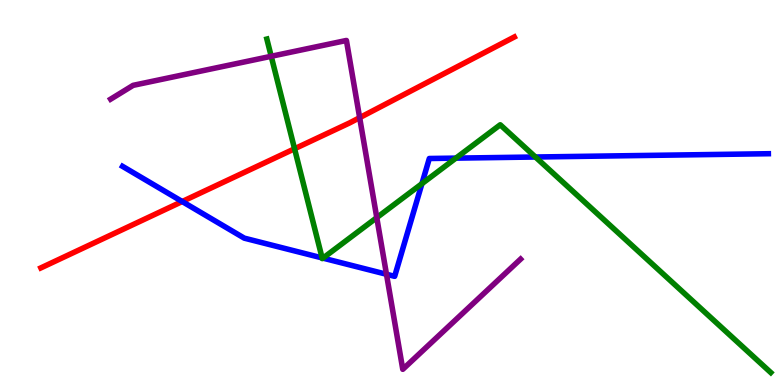[{'lines': ['blue', 'red'], 'intersections': [{'x': 2.35, 'y': 4.77}]}, {'lines': ['green', 'red'], 'intersections': [{'x': 3.8, 'y': 6.14}]}, {'lines': ['purple', 'red'], 'intersections': [{'x': 4.64, 'y': 6.94}]}, {'lines': ['blue', 'green'], 'intersections': [{'x': 4.16, 'y': 3.3}, {'x': 4.17, 'y': 3.3}, {'x': 5.44, 'y': 5.23}, {'x': 5.88, 'y': 5.89}, {'x': 6.91, 'y': 5.92}]}, {'lines': ['blue', 'purple'], 'intersections': [{'x': 4.99, 'y': 2.88}]}, {'lines': ['green', 'purple'], 'intersections': [{'x': 3.5, 'y': 8.54}, {'x': 4.86, 'y': 4.35}]}]